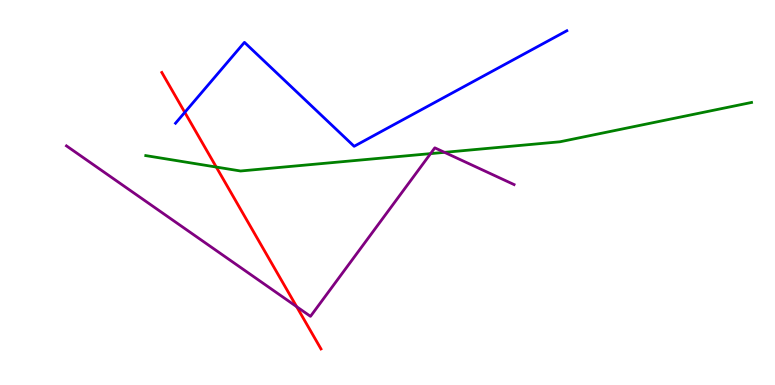[{'lines': ['blue', 'red'], 'intersections': [{'x': 2.38, 'y': 7.08}]}, {'lines': ['green', 'red'], 'intersections': [{'x': 2.79, 'y': 5.66}]}, {'lines': ['purple', 'red'], 'intersections': [{'x': 3.83, 'y': 2.03}]}, {'lines': ['blue', 'green'], 'intersections': []}, {'lines': ['blue', 'purple'], 'intersections': []}, {'lines': ['green', 'purple'], 'intersections': [{'x': 5.56, 'y': 6.01}, {'x': 5.74, 'y': 6.04}]}]